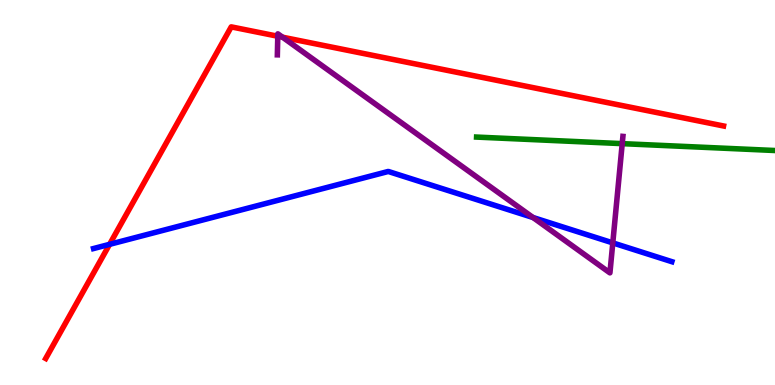[{'lines': ['blue', 'red'], 'intersections': [{'x': 1.41, 'y': 3.65}]}, {'lines': ['green', 'red'], 'intersections': []}, {'lines': ['purple', 'red'], 'intersections': [{'x': 3.58, 'y': 9.06}, {'x': 3.65, 'y': 9.03}]}, {'lines': ['blue', 'green'], 'intersections': []}, {'lines': ['blue', 'purple'], 'intersections': [{'x': 6.88, 'y': 4.35}, {'x': 7.91, 'y': 3.69}]}, {'lines': ['green', 'purple'], 'intersections': [{'x': 8.03, 'y': 6.27}]}]